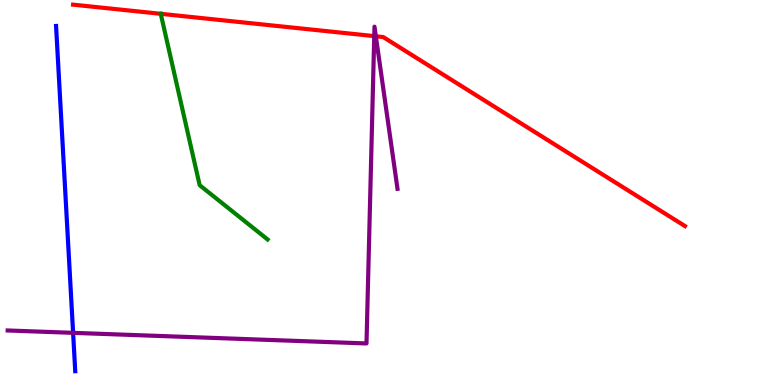[{'lines': ['blue', 'red'], 'intersections': []}, {'lines': ['green', 'red'], 'intersections': [{'x': 2.07, 'y': 9.64}]}, {'lines': ['purple', 'red'], 'intersections': [{'x': 4.83, 'y': 9.06}, {'x': 4.85, 'y': 9.06}]}, {'lines': ['blue', 'green'], 'intersections': []}, {'lines': ['blue', 'purple'], 'intersections': [{'x': 0.943, 'y': 1.35}]}, {'lines': ['green', 'purple'], 'intersections': []}]